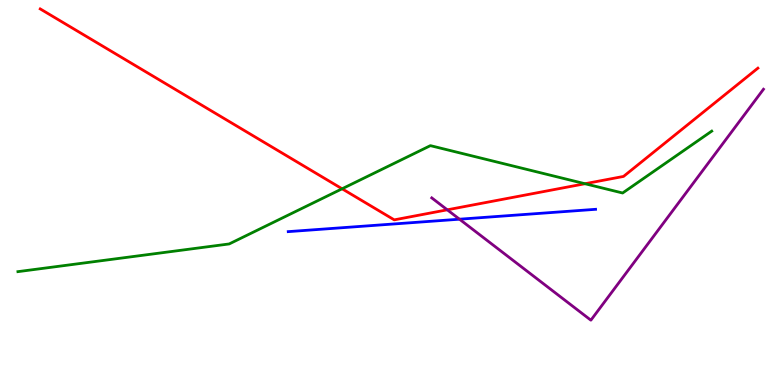[{'lines': ['blue', 'red'], 'intersections': []}, {'lines': ['green', 'red'], 'intersections': [{'x': 4.41, 'y': 5.1}, {'x': 7.55, 'y': 5.23}]}, {'lines': ['purple', 'red'], 'intersections': [{'x': 5.77, 'y': 4.55}]}, {'lines': ['blue', 'green'], 'intersections': []}, {'lines': ['blue', 'purple'], 'intersections': [{'x': 5.93, 'y': 4.31}]}, {'lines': ['green', 'purple'], 'intersections': []}]